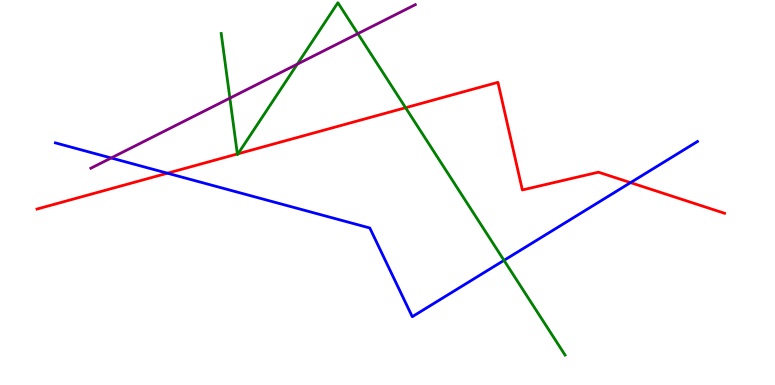[{'lines': ['blue', 'red'], 'intersections': [{'x': 2.16, 'y': 5.5}, {'x': 8.14, 'y': 5.26}]}, {'lines': ['green', 'red'], 'intersections': [{'x': 3.06, 'y': 6.0}, {'x': 3.07, 'y': 6.01}, {'x': 5.23, 'y': 7.2}]}, {'lines': ['purple', 'red'], 'intersections': []}, {'lines': ['blue', 'green'], 'intersections': [{'x': 6.5, 'y': 3.24}]}, {'lines': ['blue', 'purple'], 'intersections': [{'x': 1.43, 'y': 5.9}]}, {'lines': ['green', 'purple'], 'intersections': [{'x': 2.97, 'y': 7.45}, {'x': 3.84, 'y': 8.33}, {'x': 4.62, 'y': 9.13}]}]